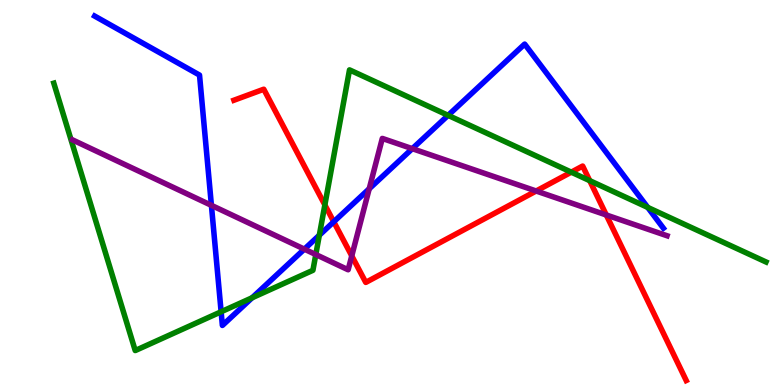[{'lines': ['blue', 'red'], 'intersections': [{'x': 4.31, 'y': 4.24}]}, {'lines': ['green', 'red'], 'intersections': [{'x': 4.19, 'y': 4.68}, {'x': 7.37, 'y': 5.53}, {'x': 7.61, 'y': 5.31}]}, {'lines': ['purple', 'red'], 'intersections': [{'x': 4.54, 'y': 3.35}, {'x': 6.92, 'y': 5.04}, {'x': 7.82, 'y': 4.42}]}, {'lines': ['blue', 'green'], 'intersections': [{'x': 2.85, 'y': 1.9}, {'x': 3.25, 'y': 2.27}, {'x': 4.12, 'y': 3.89}, {'x': 5.78, 'y': 7.0}, {'x': 8.36, 'y': 4.61}]}, {'lines': ['blue', 'purple'], 'intersections': [{'x': 2.73, 'y': 4.67}, {'x': 3.93, 'y': 3.53}, {'x': 4.76, 'y': 5.1}, {'x': 5.32, 'y': 6.14}]}, {'lines': ['green', 'purple'], 'intersections': [{'x': 4.07, 'y': 3.39}]}]